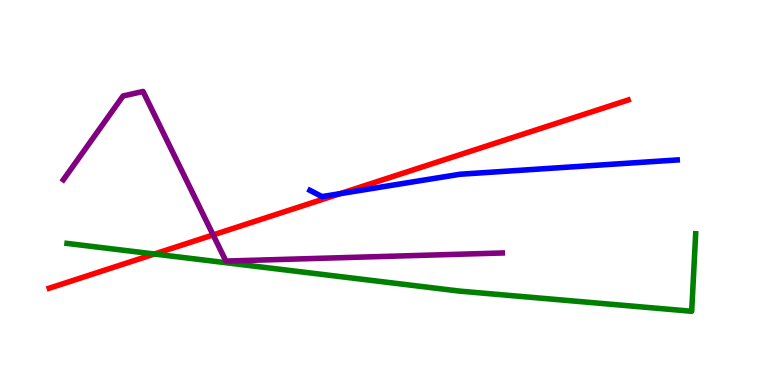[{'lines': ['blue', 'red'], 'intersections': [{'x': 4.39, 'y': 4.97}]}, {'lines': ['green', 'red'], 'intersections': [{'x': 1.99, 'y': 3.4}]}, {'lines': ['purple', 'red'], 'intersections': [{'x': 2.75, 'y': 3.9}]}, {'lines': ['blue', 'green'], 'intersections': []}, {'lines': ['blue', 'purple'], 'intersections': []}, {'lines': ['green', 'purple'], 'intersections': []}]